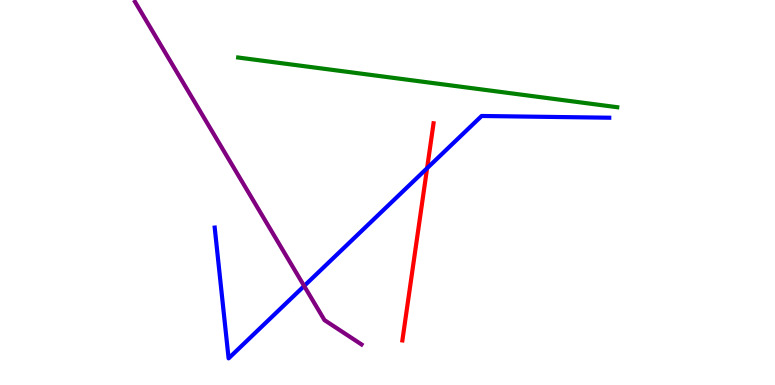[{'lines': ['blue', 'red'], 'intersections': [{'x': 5.51, 'y': 5.63}]}, {'lines': ['green', 'red'], 'intersections': []}, {'lines': ['purple', 'red'], 'intersections': []}, {'lines': ['blue', 'green'], 'intersections': []}, {'lines': ['blue', 'purple'], 'intersections': [{'x': 3.92, 'y': 2.57}]}, {'lines': ['green', 'purple'], 'intersections': []}]